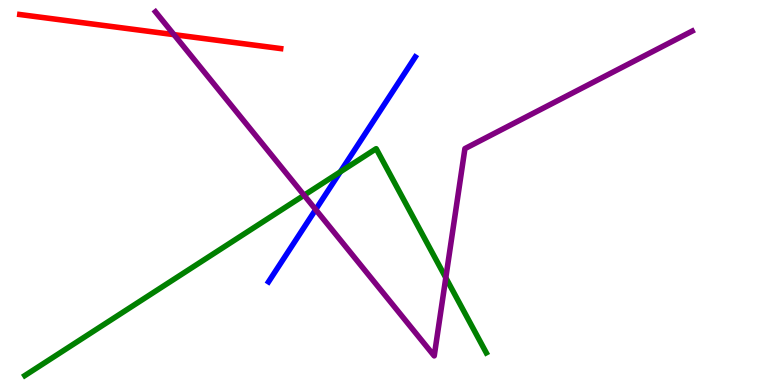[{'lines': ['blue', 'red'], 'intersections': []}, {'lines': ['green', 'red'], 'intersections': []}, {'lines': ['purple', 'red'], 'intersections': [{'x': 2.24, 'y': 9.1}]}, {'lines': ['blue', 'green'], 'intersections': [{'x': 4.39, 'y': 5.54}]}, {'lines': ['blue', 'purple'], 'intersections': [{'x': 4.07, 'y': 4.56}]}, {'lines': ['green', 'purple'], 'intersections': [{'x': 3.92, 'y': 4.93}, {'x': 5.75, 'y': 2.79}]}]